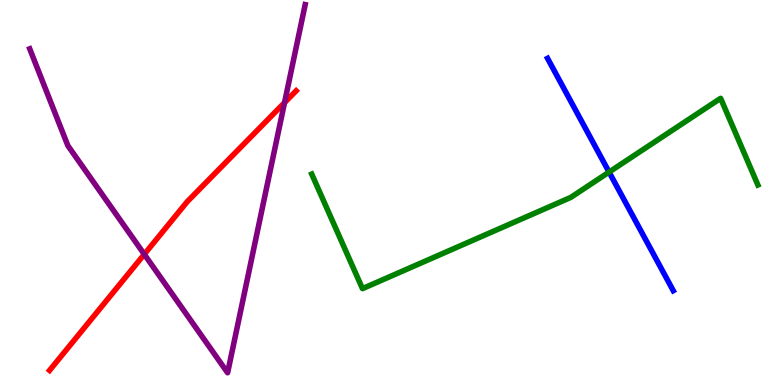[{'lines': ['blue', 'red'], 'intersections': []}, {'lines': ['green', 'red'], 'intersections': []}, {'lines': ['purple', 'red'], 'intersections': [{'x': 1.86, 'y': 3.39}, {'x': 3.67, 'y': 7.33}]}, {'lines': ['blue', 'green'], 'intersections': [{'x': 7.86, 'y': 5.53}]}, {'lines': ['blue', 'purple'], 'intersections': []}, {'lines': ['green', 'purple'], 'intersections': []}]